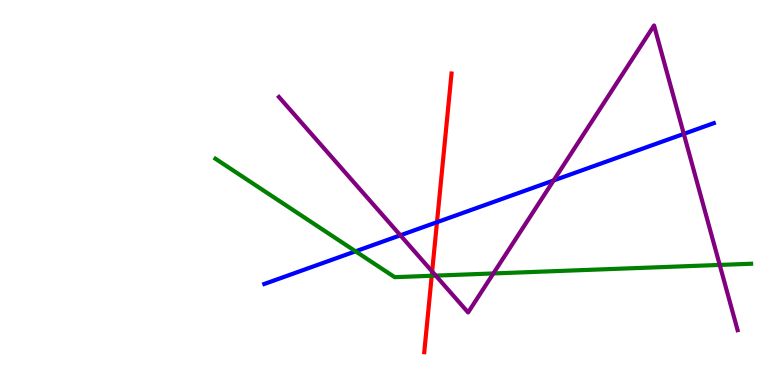[{'lines': ['blue', 'red'], 'intersections': [{'x': 5.64, 'y': 4.23}]}, {'lines': ['green', 'red'], 'intersections': [{'x': 5.57, 'y': 2.84}]}, {'lines': ['purple', 'red'], 'intersections': [{'x': 5.58, 'y': 2.95}]}, {'lines': ['blue', 'green'], 'intersections': [{'x': 4.59, 'y': 3.47}]}, {'lines': ['blue', 'purple'], 'intersections': [{'x': 5.17, 'y': 3.89}, {'x': 7.14, 'y': 5.31}, {'x': 8.82, 'y': 6.52}]}, {'lines': ['green', 'purple'], 'intersections': [{'x': 5.62, 'y': 2.84}, {'x': 6.37, 'y': 2.9}, {'x': 9.29, 'y': 3.12}]}]